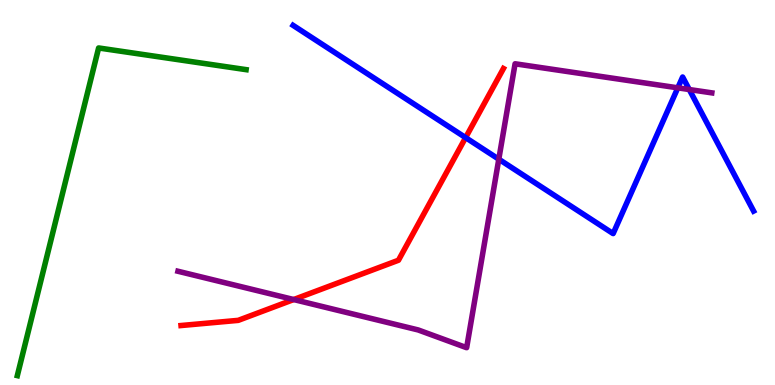[{'lines': ['blue', 'red'], 'intersections': [{'x': 6.01, 'y': 6.43}]}, {'lines': ['green', 'red'], 'intersections': []}, {'lines': ['purple', 'red'], 'intersections': [{'x': 3.79, 'y': 2.22}]}, {'lines': ['blue', 'green'], 'intersections': []}, {'lines': ['blue', 'purple'], 'intersections': [{'x': 6.44, 'y': 5.86}, {'x': 8.75, 'y': 7.72}, {'x': 8.89, 'y': 7.67}]}, {'lines': ['green', 'purple'], 'intersections': []}]